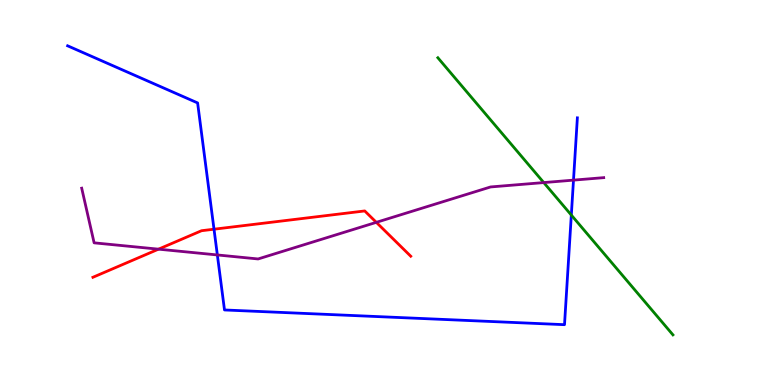[{'lines': ['blue', 'red'], 'intersections': [{'x': 2.76, 'y': 4.05}]}, {'lines': ['green', 'red'], 'intersections': []}, {'lines': ['purple', 'red'], 'intersections': [{'x': 2.05, 'y': 3.53}, {'x': 4.86, 'y': 4.22}]}, {'lines': ['blue', 'green'], 'intersections': [{'x': 7.37, 'y': 4.41}]}, {'lines': ['blue', 'purple'], 'intersections': [{'x': 2.8, 'y': 3.38}, {'x': 7.4, 'y': 5.32}]}, {'lines': ['green', 'purple'], 'intersections': [{'x': 7.02, 'y': 5.26}]}]